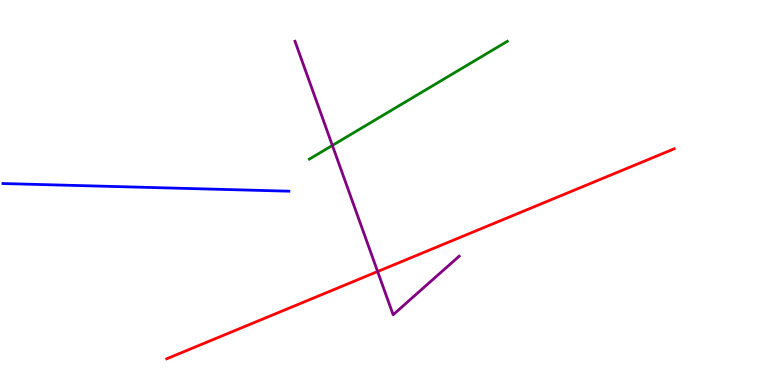[{'lines': ['blue', 'red'], 'intersections': []}, {'lines': ['green', 'red'], 'intersections': []}, {'lines': ['purple', 'red'], 'intersections': [{'x': 4.87, 'y': 2.95}]}, {'lines': ['blue', 'green'], 'intersections': []}, {'lines': ['blue', 'purple'], 'intersections': []}, {'lines': ['green', 'purple'], 'intersections': [{'x': 4.29, 'y': 6.22}]}]